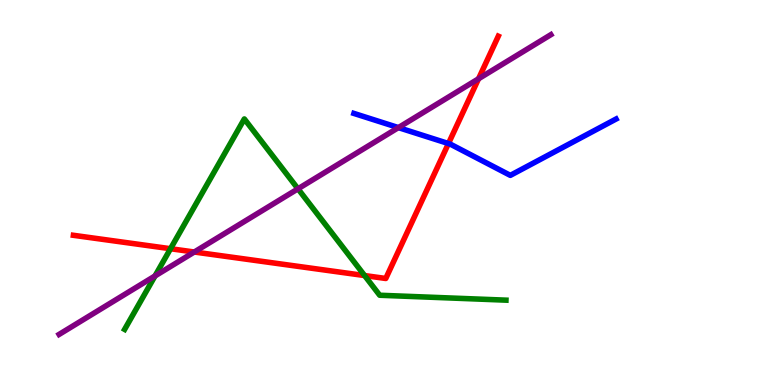[{'lines': ['blue', 'red'], 'intersections': [{'x': 5.79, 'y': 6.27}]}, {'lines': ['green', 'red'], 'intersections': [{'x': 2.2, 'y': 3.54}, {'x': 4.7, 'y': 2.84}]}, {'lines': ['purple', 'red'], 'intersections': [{'x': 2.51, 'y': 3.45}, {'x': 6.17, 'y': 7.95}]}, {'lines': ['blue', 'green'], 'intersections': []}, {'lines': ['blue', 'purple'], 'intersections': [{'x': 5.14, 'y': 6.69}]}, {'lines': ['green', 'purple'], 'intersections': [{'x': 2.0, 'y': 2.83}, {'x': 3.84, 'y': 5.1}]}]